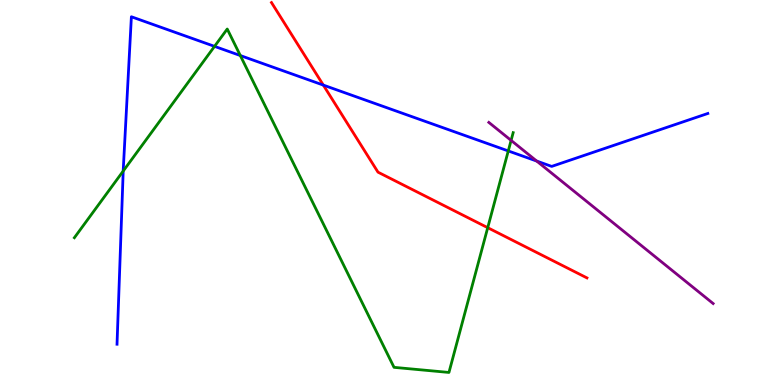[{'lines': ['blue', 'red'], 'intersections': [{'x': 4.17, 'y': 7.79}]}, {'lines': ['green', 'red'], 'intersections': [{'x': 6.29, 'y': 4.09}]}, {'lines': ['purple', 'red'], 'intersections': []}, {'lines': ['blue', 'green'], 'intersections': [{'x': 1.59, 'y': 5.56}, {'x': 2.77, 'y': 8.8}, {'x': 3.1, 'y': 8.56}, {'x': 6.56, 'y': 6.08}]}, {'lines': ['blue', 'purple'], 'intersections': [{'x': 6.93, 'y': 5.82}]}, {'lines': ['green', 'purple'], 'intersections': [{'x': 6.59, 'y': 6.35}]}]